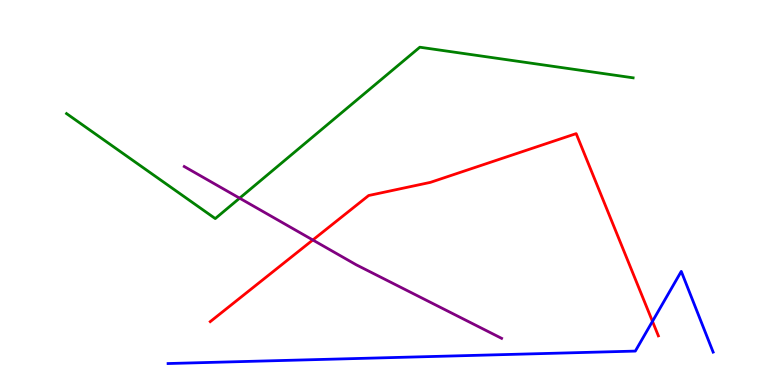[{'lines': ['blue', 'red'], 'intersections': [{'x': 8.42, 'y': 1.65}]}, {'lines': ['green', 'red'], 'intersections': []}, {'lines': ['purple', 'red'], 'intersections': [{'x': 4.04, 'y': 3.77}]}, {'lines': ['blue', 'green'], 'intersections': []}, {'lines': ['blue', 'purple'], 'intersections': []}, {'lines': ['green', 'purple'], 'intersections': [{'x': 3.09, 'y': 4.85}]}]